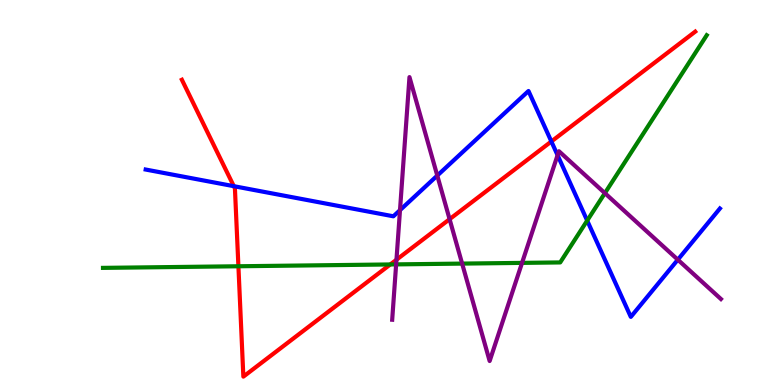[{'lines': ['blue', 'red'], 'intersections': [{'x': 3.02, 'y': 5.16}, {'x': 7.11, 'y': 6.33}]}, {'lines': ['green', 'red'], 'intersections': [{'x': 3.08, 'y': 3.08}, {'x': 5.04, 'y': 3.13}]}, {'lines': ['purple', 'red'], 'intersections': [{'x': 5.12, 'y': 3.25}, {'x': 5.8, 'y': 4.31}]}, {'lines': ['blue', 'green'], 'intersections': [{'x': 7.58, 'y': 4.27}]}, {'lines': ['blue', 'purple'], 'intersections': [{'x': 5.16, 'y': 4.54}, {'x': 5.64, 'y': 5.44}, {'x': 7.19, 'y': 5.97}, {'x': 8.75, 'y': 3.25}]}, {'lines': ['green', 'purple'], 'intersections': [{'x': 5.11, 'y': 3.13}, {'x': 5.96, 'y': 3.15}, {'x': 6.74, 'y': 3.17}, {'x': 7.8, 'y': 4.98}]}]